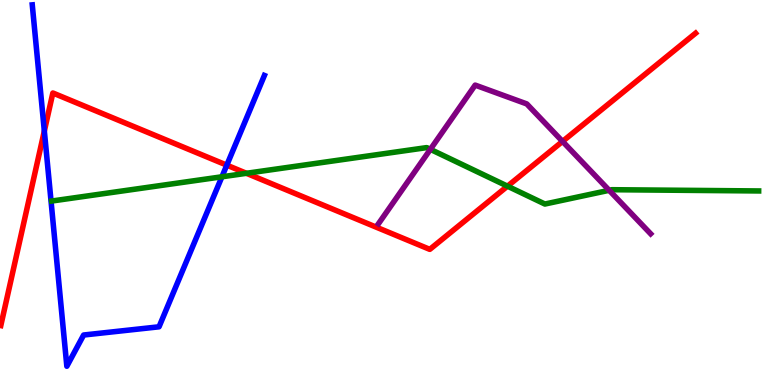[{'lines': ['blue', 'red'], 'intersections': [{'x': 0.572, 'y': 6.6}, {'x': 2.93, 'y': 5.71}]}, {'lines': ['green', 'red'], 'intersections': [{'x': 3.18, 'y': 5.5}, {'x': 6.55, 'y': 5.16}]}, {'lines': ['purple', 'red'], 'intersections': [{'x': 7.26, 'y': 6.33}]}, {'lines': ['blue', 'green'], 'intersections': [{'x': 2.86, 'y': 5.41}]}, {'lines': ['blue', 'purple'], 'intersections': []}, {'lines': ['green', 'purple'], 'intersections': [{'x': 5.55, 'y': 6.12}, {'x': 7.86, 'y': 5.06}]}]